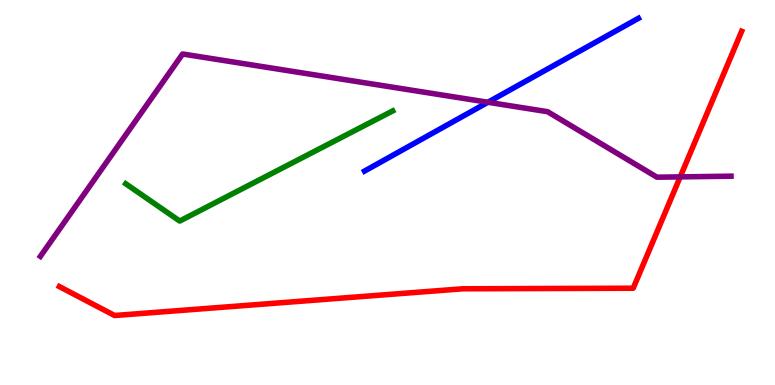[{'lines': ['blue', 'red'], 'intersections': []}, {'lines': ['green', 'red'], 'intersections': []}, {'lines': ['purple', 'red'], 'intersections': [{'x': 8.78, 'y': 5.41}]}, {'lines': ['blue', 'green'], 'intersections': []}, {'lines': ['blue', 'purple'], 'intersections': [{'x': 6.3, 'y': 7.34}]}, {'lines': ['green', 'purple'], 'intersections': []}]